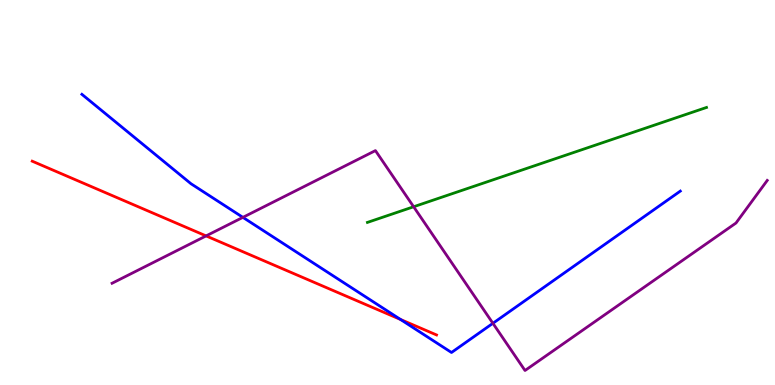[{'lines': ['blue', 'red'], 'intersections': [{'x': 5.17, 'y': 1.7}]}, {'lines': ['green', 'red'], 'intersections': []}, {'lines': ['purple', 'red'], 'intersections': [{'x': 2.66, 'y': 3.87}]}, {'lines': ['blue', 'green'], 'intersections': []}, {'lines': ['blue', 'purple'], 'intersections': [{'x': 3.13, 'y': 4.35}, {'x': 6.36, 'y': 1.6}]}, {'lines': ['green', 'purple'], 'intersections': [{'x': 5.34, 'y': 4.63}]}]